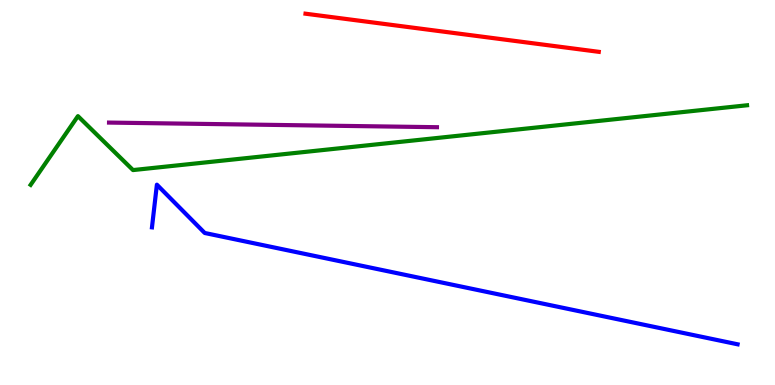[{'lines': ['blue', 'red'], 'intersections': []}, {'lines': ['green', 'red'], 'intersections': []}, {'lines': ['purple', 'red'], 'intersections': []}, {'lines': ['blue', 'green'], 'intersections': []}, {'lines': ['blue', 'purple'], 'intersections': []}, {'lines': ['green', 'purple'], 'intersections': []}]